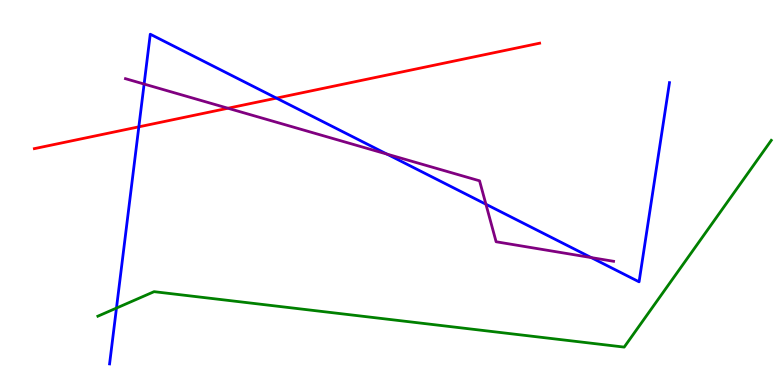[{'lines': ['blue', 'red'], 'intersections': [{'x': 1.79, 'y': 6.71}, {'x': 3.57, 'y': 7.45}]}, {'lines': ['green', 'red'], 'intersections': []}, {'lines': ['purple', 'red'], 'intersections': [{'x': 2.94, 'y': 7.19}]}, {'lines': ['blue', 'green'], 'intersections': [{'x': 1.5, 'y': 2.0}]}, {'lines': ['blue', 'purple'], 'intersections': [{'x': 1.86, 'y': 7.82}, {'x': 4.99, 'y': 6.0}, {'x': 6.27, 'y': 4.7}, {'x': 7.63, 'y': 3.31}]}, {'lines': ['green', 'purple'], 'intersections': []}]